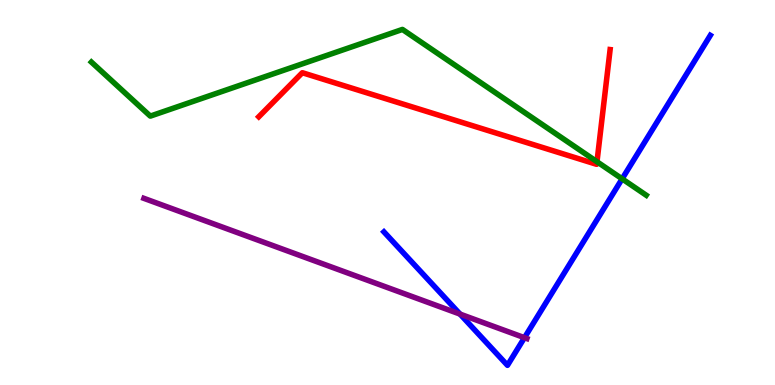[{'lines': ['blue', 'red'], 'intersections': []}, {'lines': ['green', 'red'], 'intersections': [{'x': 7.7, 'y': 5.8}]}, {'lines': ['purple', 'red'], 'intersections': []}, {'lines': ['blue', 'green'], 'intersections': [{'x': 8.03, 'y': 5.35}]}, {'lines': ['blue', 'purple'], 'intersections': [{'x': 5.94, 'y': 1.84}, {'x': 6.77, 'y': 1.23}]}, {'lines': ['green', 'purple'], 'intersections': []}]